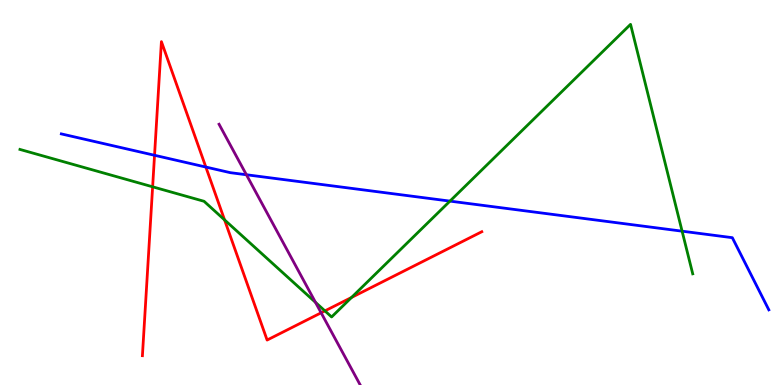[{'lines': ['blue', 'red'], 'intersections': [{'x': 1.99, 'y': 5.97}, {'x': 2.66, 'y': 5.66}]}, {'lines': ['green', 'red'], 'intersections': [{'x': 1.97, 'y': 5.15}, {'x': 2.9, 'y': 4.29}, {'x': 4.19, 'y': 1.93}, {'x': 4.54, 'y': 2.27}]}, {'lines': ['purple', 'red'], 'intersections': [{'x': 4.14, 'y': 1.88}]}, {'lines': ['blue', 'green'], 'intersections': [{'x': 5.81, 'y': 4.78}, {'x': 8.8, 'y': 4.0}]}, {'lines': ['blue', 'purple'], 'intersections': [{'x': 3.18, 'y': 5.46}]}, {'lines': ['green', 'purple'], 'intersections': [{'x': 4.07, 'y': 2.15}]}]